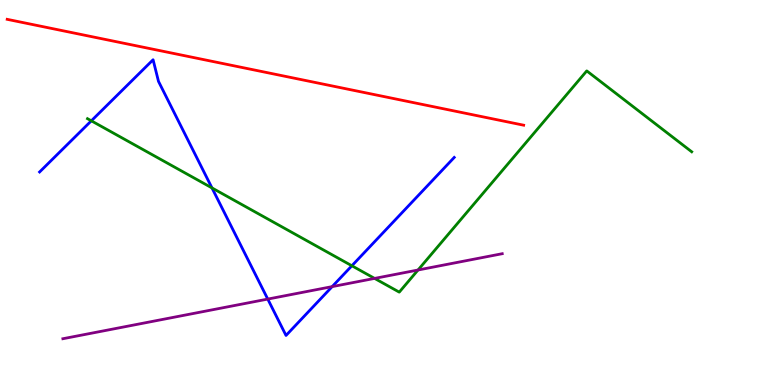[{'lines': ['blue', 'red'], 'intersections': []}, {'lines': ['green', 'red'], 'intersections': []}, {'lines': ['purple', 'red'], 'intersections': []}, {'lines': ['blue', 'green'], 'intersections': [{'x': 1.18, 'y': 6.86}, {'x': 2.74, 'y': 5.12}, {'x': 4.54, 'y': 3.1}]}, {'lines': ['blue', 'purple'], 'intersections': [{'x': 3.46, 'y': 2.23}, {'x': 4.29, 'y': 2.56}]}, {'lines': ['green', 'purple'], 'intersections': [{'x': 4.83, 'y': 2.77}, {'x': 5.39, 'y': 2.99}]}]